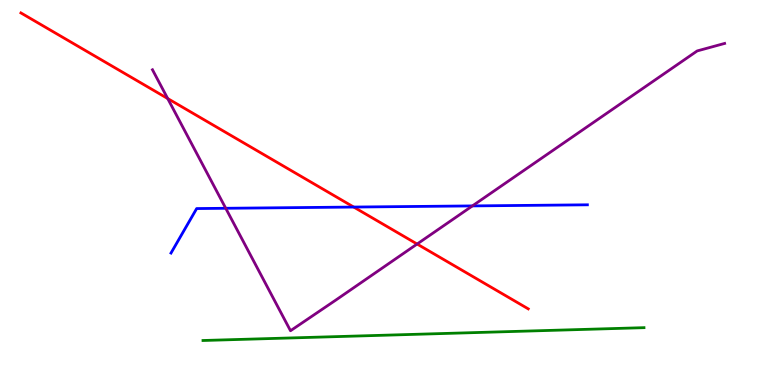[{'lines': ['blue', 'red'], 'intersections': [{'x': 4.56, 'y': 4.62}]}, {'lines': ['green', 'red'], 'intersections': []}, {'lines': ['purple', 'red'], 'intersections': [{'x': 2.16, 'y': 7.44}, {'x': 5.38, 'y': 3.66}]}, {'lines': ['blue', 'green'], 'intersections': []}, {'lines': ['blue', 'purple'], 'intersections': [{'x': 2.91, 'y': 4.59}, {'x': 6.1, 'y': 4.65}]}, {'lines': ['green', 'purple'], 'intersections': []}]